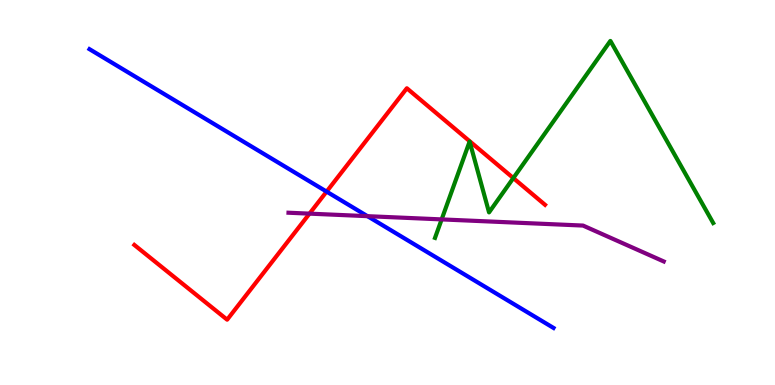[{'lines': ['blue', 'red'], 'intersections': [{'x': 4.21, 'y': 5.02}]}, {'lines': ['green', 'red'], 'intersections': [{'x': 6.62, 'y': 5.37}]}, {'lines': ['purple', 'red'], 'intersections': [{'x': 3.99, 'y': 4.45}]}, {'lines': ['blue', 'green'], 'intersections': []}, {'lines': ['blue', 'purple'], 'intersections': [{'x': 4.74, 'y': 4.39}]}, {'lines': ['green', 'purple'], 'intersections': [{'x': 5.7, 'y': 4.3}]}]